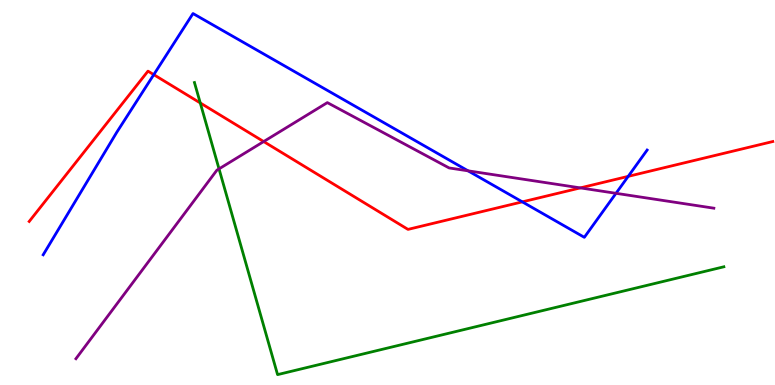[{'lines': ['blue', 'red'], 'intersections': [{'x': 1.98, 'y': 8.06}, {'x': 6.74, 'y': 4.76}, {'x': 8.11, 'y': 5.42}]}, {'lines': ['green', 'red'], 'intersections': [{'x': 2.58, 'y': 7.33}]}, {'lines': ['purple', 'red'], 'intersections': [{'x': 3.4, 'y': 6.32}, {'x': 7.49, 'y': 5.12}]}, {'lines': ['blue', 'green'], 'intersections': []}, {'lines': ['blue', 'purple'], 'intersections': [{'x': 6.04, 'y': 5.56}, {'x': 7.95, 'y': 4.98}]}, {'lines': ['green', 'purple'], 'intersections': [{'x': 2.83, 'y': 5.61}]}]